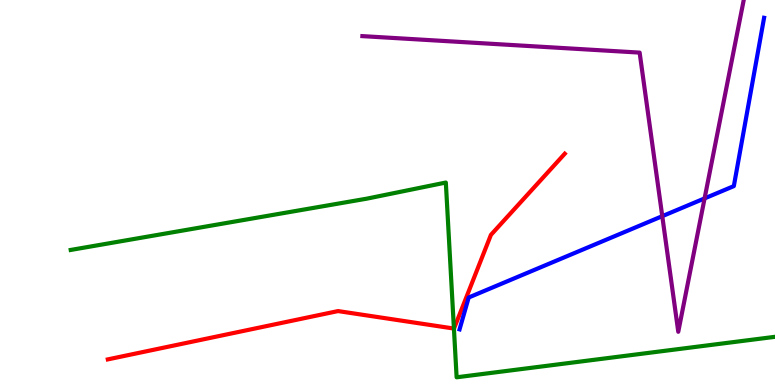[{'lines': ['blue', 'red'], 'intersections': []}, {'lines': ['green', 'red'], 'intersections': [{'x': 5.86, 'y': 1.47}]}, {'lines': ['purple', 'red'], 'intersections': []}, {'lines': ['blue', 'green'], 'intersections': []}, {'lines': ['blue', 'purple'], 'intersections': [{'x': 8.55, 'y': 4.39}, {'x': 9.09, 'y': 4.85}]}, {'lines': ['green', 'purple'], 'intersections': []}]